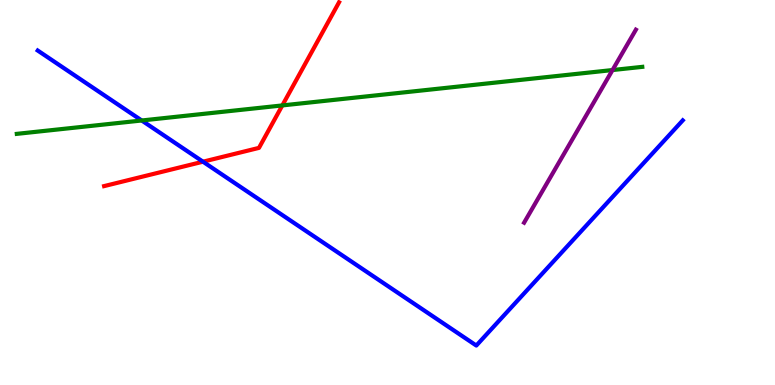[{'lines': ['blue', 'red'], 'intersections': [{'x': 2.62, 'y': 5.8}]}, {'lines': ['green', 'red'], 'intersections': [{'x': 3.64, 'y': 7.26}]}, {'lines': ['purple', 'red'], 'intersections': []}, {'lines': ['blue', 'green'], 'intersections': [{'x': 1.83, 'y': 6.87}]}, {'lines': ['blue', 'purple'], 'intersections': []}, {'lines': ['green', 'purple'], 'intersections': [{'x': 7.9, 'y': 8.18}]}]